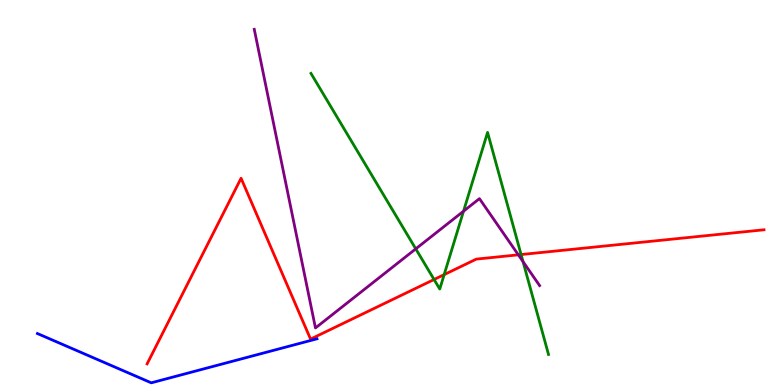[{'lines': ['blue', 'red'], 'intersections': []}, {'lines': ['green', 'red'], 'intersections': [{'x': 5.6, 'y': 2.74}, {'x': 5.73, 'y': 2.87}, {'x': 6.72, 'y': 3.39}]}, {'lines': ['purple', 'red'], 'intersections': [{'x': 6.69, 'y': 3.38}]}, {'lines': ['blue', 'green'], 'intersections': []}, {'lines': ['blue', 'purple'], 'intersections': []}, {'lines': ['green', 'purple'], 'intersections': [{'x': 5.36, 'y': 3.54}, {'x': 5.98, 'y': 4.51}, {'x': 6.75, 'y': 3.2}]}]